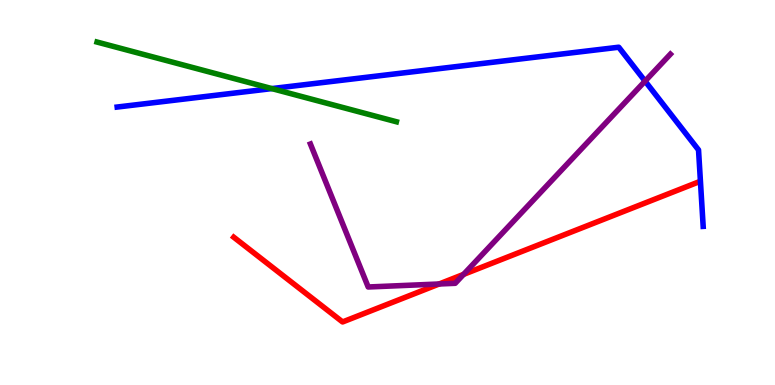[{'lines': ['blue', 'red'], 'intersections': []}, {'lines': ['green', 'red'], 'intersections': []}, {'lines': ['purple', 'red'], 'intersections': [{'x': 5.67, 'y': 2.62}, {'x': 5.98, 'y': 2.87}]}, {'lines': ['blue', 'green'], 'intersections': [{'x': 3.51, 'y': 7.7}]}, {'lines': ['blue', 'purple'], 'intersections': [{'x': 8.32, 'y': 7.89}]}, {'lines': ['green', 'purple'], 'intersections': []}]